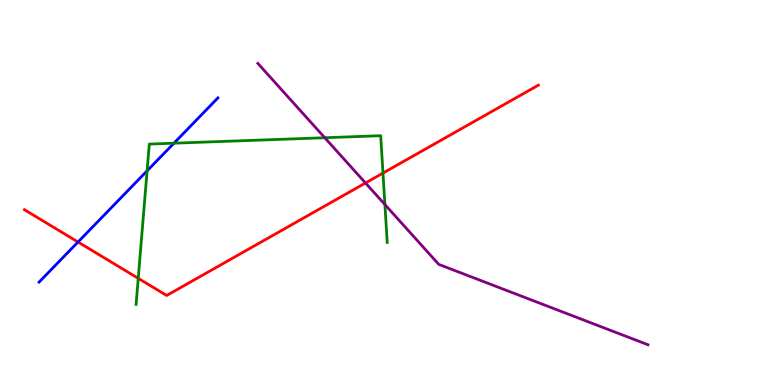[{'lines': ['blue', 'red'], 'intersections': [{'x': 1.01, 'y': 3.71}]}, {'lines': ['green', 'red'], 'intersections': [{'x': 1.78, 'y': 2.77}, {'x': 4.94, 'y': 5.5}]}, {'lines': ['purple', 'red'], 'intersections': [{'x': 4.72, 'y': 5.25}]}, {'lines': ['blue', 'green'], 'intersections': [{'x': 1.9, 'y': 5.56}, {'x': 2.24, 'y': 6.28}]}, {'lines': ['blue', 'purple'], 'intersections': []}, {'lines': ['green', 'purple'], 'intersections': [{'x': 4.19, 'y': 6.42}, {'x': 4.97, 'y': 4.69}]}]